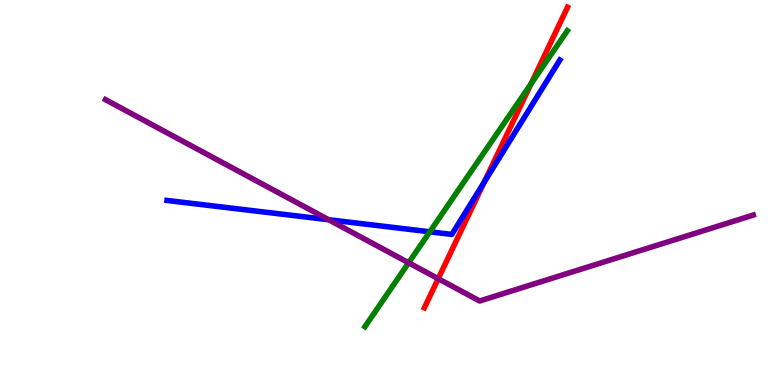[{'lines': ['blue', 'red'], 'intersections': [{'x': 6.25, 'y': 5.27}]}, {'lines': ['green', 'red'], 'intersections': [{'x': 6.85, 'y': 7.83}]}, {'lines': ['purple', 'red'], 'intersections': [{'x': 5.65, 'y': 2.76}]}, {'lines': ['blue', 'green'], 'intersections': [{'x': 5.55, 'y': 3.98}]}, {'lines': ['blue', 'purple'], 'intersections': [{'x': 4.24, 'y': 4.29}]}, {'lines': ['green', 'purple'], 'intersections': [{'x': 5.27, 'y': 3.17}]}]